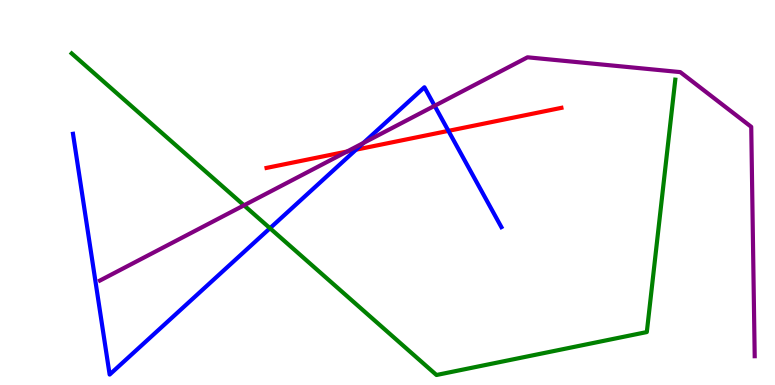[{'lines': ['blue', 'red'], 'intersections': [{'x': 4.59, 'y': 6.11}, {'x': 5.79, 'y': 6.6}]}, {'lines': ['green', 'red'], 'intersections': []}, {'lines': ['purple', 'red'], 'intersections': [{'x': 4.48, 'y': 6.06}]}, {'lines': ['blue', 'green'], 'intersections': [{'x': 3.48, 'y': 4.07}]}, {'lines': ['blue', 'purple'], 'intersections': [{'x': 4.69, 'y': 6.28}, {'x': 5.61, 'y': 7.25}]}, {'lines': ['green', 'purple'], 'intersections': [{'x': 3.15, 'y': 4.67}]}]